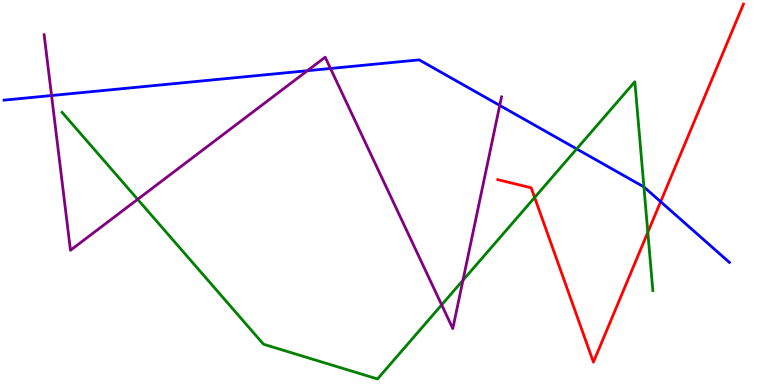[{'lines': ['blue', 'red'], 'intersections': [{'x': 8.52, 'y': 4.76}]}, {'lines': ['green', 'red'], 'intersections': [{'x': 6.9, 'y': 4.87}, {'x': 8.36, 'y': 3.97}]}, {'lines': ['purple', 'red'], 'intersections': []}, {'lines': ['blue', 'green'], 'intersections': [{'x': 7.44, 'y': 6.13}, {'x': 8.31, 'y': 5.14}]}, {'lines': ['blue', 'purple'], 'intersections': [{'x': 0.665, 'y': 7.52}, {'x': 3.97, 'y': 8.16}, {'x': 4.26, 'y': 8.22}, {'x': 6.45, 'y': 7.26}]}, {'lines': ['green', 'purple'], 'intersections': [{'x': 1.78, 'y': 4.82}, {'x': 5.7, 'y': 2.08}, {'x': 5.97, 'y': 2.72}]}]